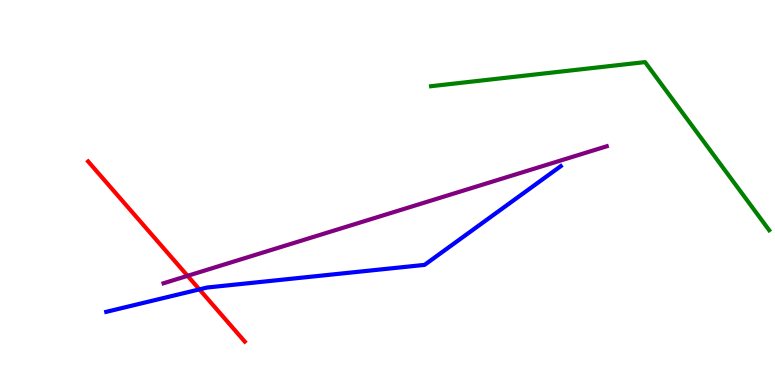[{'lines': ['blue', 'red'], 'intersections': [{'x': 2.57, 'y': 2.48}]}, {'lines': ['green', 'red'], 'intersections': []}, {'lines': ['purple', 'red'], 'intersections': [{'x': 2.42, 'y': 2.84}]}, {'lines': ['blue', 'green'], 'intersections': []}, {'lines': ['blue', 'purple'], 'intersections': []}, {'lines': ['green', 'purple'], 'intersections': []}]